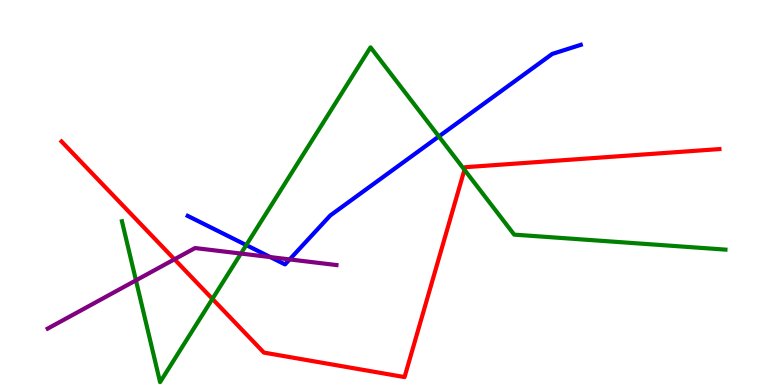[{'lines': ['blue', 'red'], 'intersections': []}, {'lines': ['green', 'red'], 'intersections': [{'x': 2.74, 'y': 2.24}, {'x': 5.99, 'y': 5.59}]}, {'lines': ['purple', 'red'], 'intersections': [{'x': 2.25, 'y': 3.26}]}, {'lines': ['blue', 'green'], 'intersections': [{'x': 3.18, 'y': 3.63}, {'x': 5.66, 'y': 6.46}]}, {'lines': ['blue', 'purple'], 'intersections': [{'x': 3.49, 'y': 3.32}, {'x': 3.74, 'y': 3.26}]}, {'lines': ['green', 'purple'], 'intersections': [{'x': 1.75, 'y': 2.72}, {'x': 3.11, 'y': 3.41}]}]